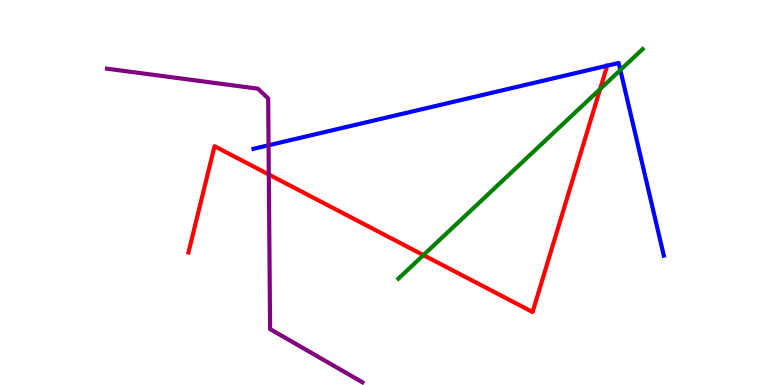[{'lines': ['blue', 'red'], 'intersections': [{'x': 7.83, 'y': 8.29}]}, {'lines': ['green', 'red'], 'intersections': [{'x': 5.46, 'y': 3.37}, {'x': 7.74, 'y': 7.69}]}, {'lines': ['purple', 'red'], 'intersections': [{'x': 3.47, 'y': 5.47}]}, {'lines': ['blue', 'green'], 'intersections': [{'x': 8.0, 'y': 8.18}]}, {'lines': ['blue', 'purple'], 'intersections': [{'x': 3.47, 'y': 6.23}]}, {'lines': ['green', 'purple'], 'intersections': []}]